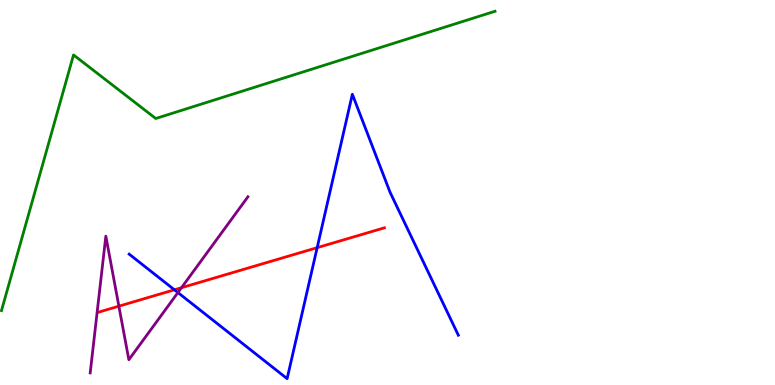[{'lines': ['blue', 'red'], 'intersections': [{'x': 2.25, 'y': 2.47}, {'x': 4.09, 'y': 3.57}]}, {'lines': ['green', 'red'], 'intersections': []}, {'lines': ['purple', 'red'], 'intersections': [{'x': 1.53, 'y': 2.05}, {'x': 2.34, 'y': 2.53}]}, {'lines': ['blue', 'green'], 'intersections': []}, {'lines': ['blue', 'purple'], 'intersections': [{'x': 2.3, 'y': 2.4}]}, {'lines': ['green', 'purple'], 'intersections': []}]